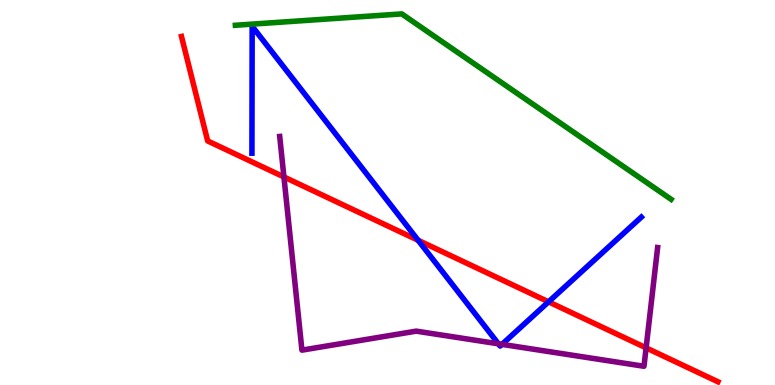[{'lines': ['blue', 'red'], 'intersections': [{'x': 5.39, 'y': 3.76}, {'x': 7.08, 'y': 2.16}]}, {'lines': ['green', 'red'], 'intersections': []}, {'lines': ['purple', 'red'], 'intersections': [{'x': 3.66, 'y': 5.4}, {'x': 8.34, 'y': 0.964}]}, {'lines': ['blue', 'green'], 'intersections': []}, {'lines': ['blue', 'purple'], 'intersections': [{'x': 6.43, 'y': 1.07}, {'x': 6.48, 'y': 1.06}]}, {'lines': ['green', 'purple'], 'intersections': []}]